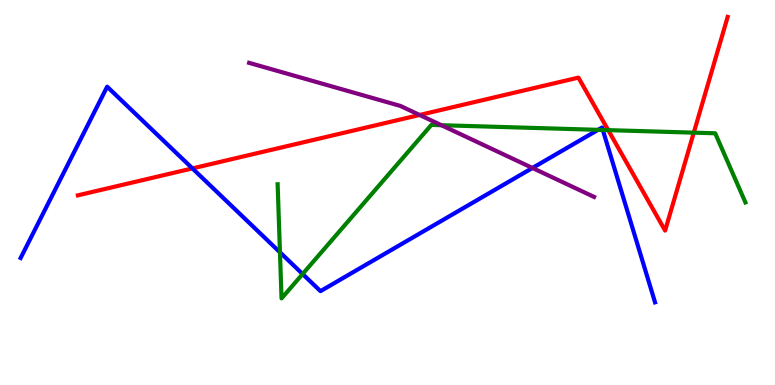[{'lines': ['blue', 'red'], 'intersections': [{'x': 2.48, 'y': 5.63}]}, {'lines': ['green', 'red'], 'intersections': [{'x': 7.85, 'y': 6.62}, {'x': 8.95, 'y': 6.55}]}, {'lines': ['purple', 'red'], 'intersections': [{'x': 5.41, 'y': 7.01}]}, {'lines': ['blue', 'green'], 'intersections': [{'x': 3.61, 'y': 3.45}, {'x': 3.9, 'y': 2.88}, {'x': 7.72, 'y': 6.63}, {'x': 7.78, 'y': 6.62}]}, {'lines': ['blue', 'purple'], 'intersections': [{'x': 6.87, 'y': 5.64}]}, {'lines': ['green', 'purple'], 'intersections': [{'x': 5.7, 'y': 6.75}]}]